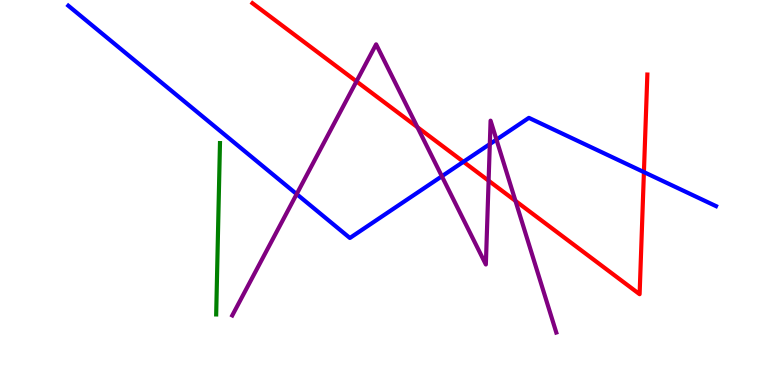[{'lines': ['blue', 'red'], 'intersections': [{'x': 5.98, 'y': 5.8}, {'x': 8.31, 'y': 5.53}]}, {'lines': ['green', 'red'], 'intersections': []}, {'lines': ['purple', 'red'], 'intersections': [{'x': 4.6, 'y': 7.89}, {'x': 5.39, 'y': 6.7}, {'x': 6.3, 'y': 5.31}, {'x': 6.65, 'y': 4.78}]}, {'lines': ['blue', 'green'], 'intersections': []}, {'lines': ['blue', 'purple'], 'intersections': [{'x': 3.83, 'y': 4.96}, {'x': 5.7, 'y': 5.42}, {'x': 6.32, 'y': 6.26}, {'x': 6.41, 'y': 6.37}]}, {'lines': ['green', 'purple'], 'intersections': []}]